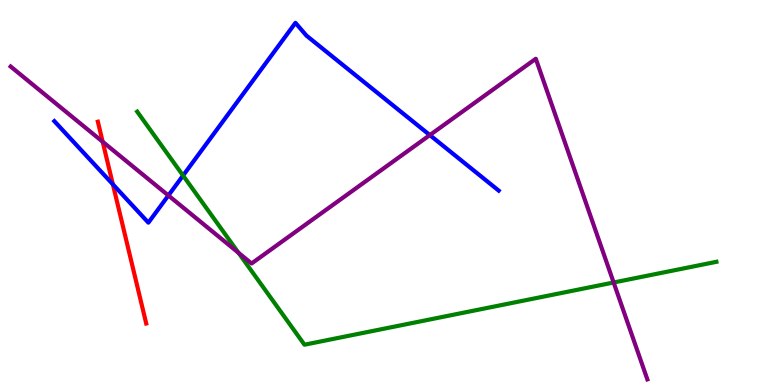[{'lines': ['blue', 'red'], 'intersections': [{'x': 1.46, 'y': 5.21}]}, {'lines': ['green', 'red'], 'intersections': []}, {'lines': ['purple', 'red'], 'intersections': [{'x': 1.32, 'y': 6.32}]}, {'lines': ['blue', 'green'], 'intersections': [{'x': 2.36, 'y': 5.44}]}, {'lines': ['blue', 'purple'], 'intersections': [{'x': 2.17, 'y': 4.92}, {'x': 5.55, 'y': 6.49}]}, {'lines': ['green', 'purple'], 'intersections': [{'x': 3.08, 'y': 3.43}, {'x': 7.92, 'y': 2.66}]}]